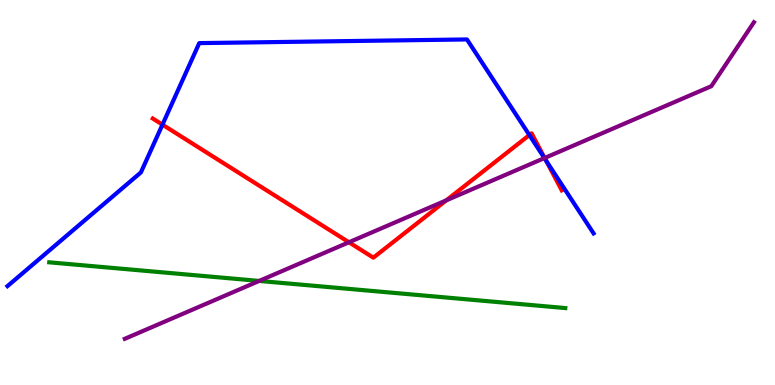[{'lines': ['blue', 'red'], 'intersections': [{'x': 2.1, 'y': 6.76}, {'x': 6.83, 'y': 6.49}, {'x': 7.04, 'y': 5.83}]}, {'lines': ['green', 'red'], 'intersections': []}, {'lines': ['purple', 'red'], 'intersections': [{'x': 4.5, 'y': 3.71}, {'x': 5.76, 'y': 4.8}, {'x': 7.03, 'y': 5.9}]}, {'lines': ['blue', 'green'], 'intersections': []}, {'lines': ['blue', 'purple'], 'intersections': [{'x': 7.02, 'y': 5.89}]}, {'lines': ['green', 'purple'], 'intersections': [{'x': 3.34, 'y': 2.7}]}]